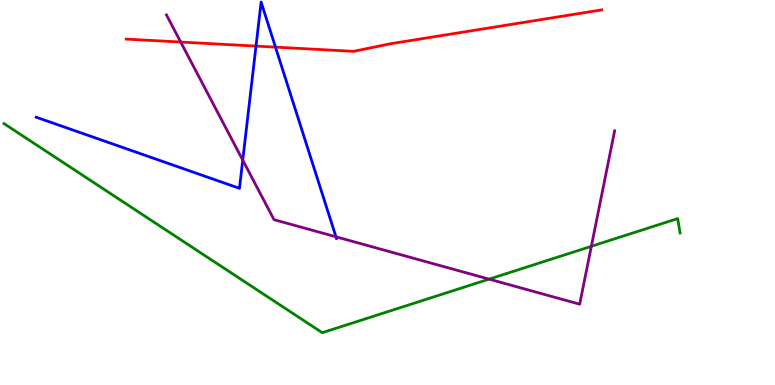[{'lines': ['blue', 'red'], 'intersections': [{'x': 3.3, 'y': 8.8}, {'x': 3.55, 'y': 8.78}]}, {'lines': ['green', 'red'], 'intersections': []}, {'lines': ['purple', 'red'], 'intersections': [{'x': 2.33, 'y': 8.91}]}, {'lines': ['blue', 'green'], 'intersections': []}, {'lines': ['blue', 'purple'], 'intersections': [{'x': 3.13, 'y': 5.84}, {'x': 4.34, 'y': 3.85}]}, {'lines': ['green', 'purple'], 'intersections': [{'x': 6.31, 'y': 2.75}, {'x': 7.63, 'y': 3.6}]}]